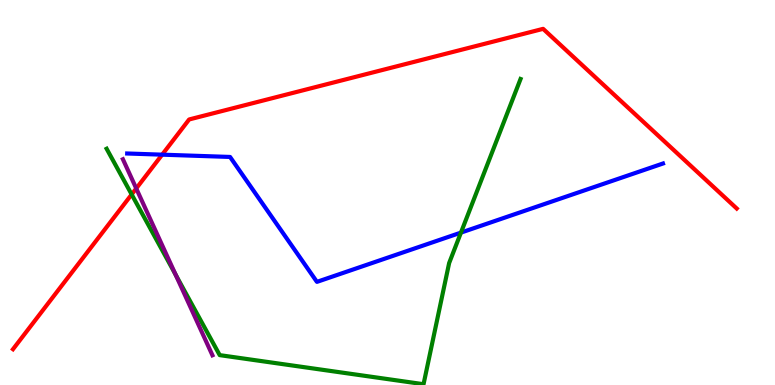[{'lines': ['blue', 'red'], 'intersections': [{'x': 2.09, 'y': 5.98}]}, {'lines': ['green', 'red'], 'intersections': [{'x': 1.7, 'y': 4.95}]}, {'lines': ['purple', 'red'], 'intersections': [{'x': 1.76, 'y': 5.11}]}, {'lines': ['blue', 'green'], 'intersections': [{'x': 5.95, 'y': 3.96}]}, {'lines': ['blue', 'purple'], 'intersections': []}, {'lines': ['green', 'purple'], 'intersections': [{'x': 2.27, 'y': 2.87}]}]